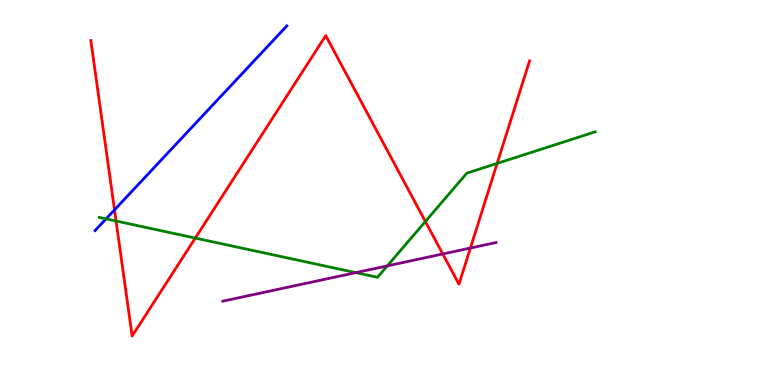[{'lines': ['blue', 'red'], 'intersections': [{'x': 1.48, 'y': 4.55}]}, {'lines': ['green', 'red'], 'intersections': [{'x': 1.5, 'y': 4.26}, {'x': 2.52, 'y': 3.82}, {'x': 5.49, 'y': 4.25}, {'x': 6.41, 'y': 5.76}]}, {'lines': ['purple', 'red'], 'intersections': [{'x': 5.71, 'y': 3.4}, {'x': 6.07, 'y': 3.56}]}, {'lines': ['blue', 'green'], 'intersections': [{'x': 1.37, 'y': 4.32}]}, {'lines': ['blue', 'purple'], 'intersections': []}, {'lines': ['green', 'purple'], 'intersections': [{'x': 4.59, 'y': 2.92}, {'x': 5.0, 'y': 3.09}]}]